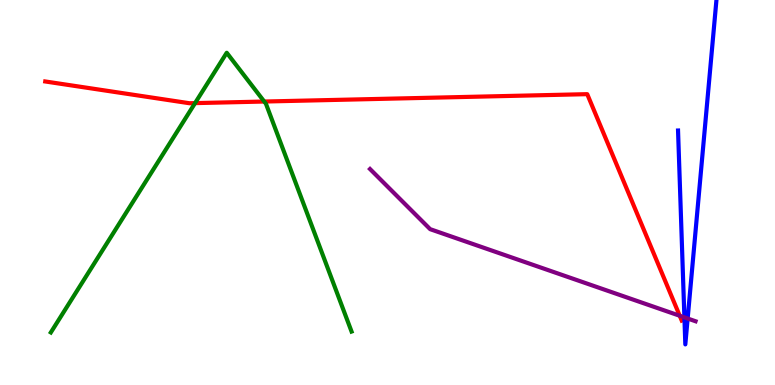[{'lines': ['blue', 'red'], 'intersections': []}, {'lines': ['green', 'red'], 'intersections': [{'x': 2.52, 'y': 7.32}, {'x': 3.41, 'y': 7.36}]}, {'lines': ['purple', 'red'], 'intersections': [{'x': 8.77, 'y': 1.8}]}, {'lines': ['blue', 'green'], 'intersections': []}, {'lines': ['blue', 'purple'], 'intersections': [{'x': 8.83, 'y': 1.76}, {'x': 8.87, 'y': 1.73}]}, {'lines': ['green', 'purple'], 'intersections': []}]